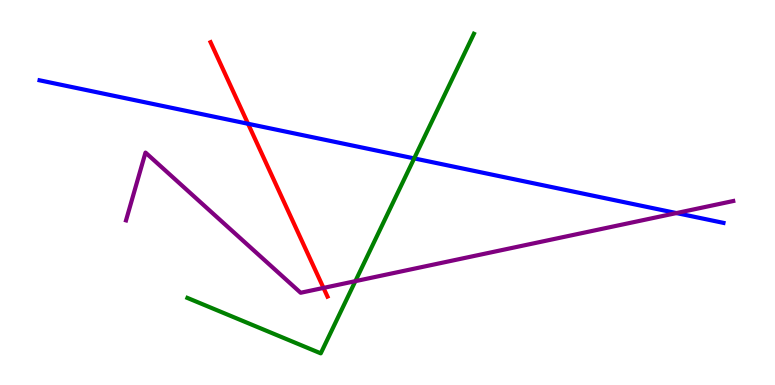[{'lines': ['blue', 'red'], 'intersections': [{'x': 3.2, 'y': 6.79}]}, {'lines': ['green', 'red'], 'intersections': []}, {'lines': ['purple', 'red'], 'intersections': [{'x': 4.17, 'y': 2.52}]}, {'lines': ['blue', 'green'], 'intersections': [{'x': 5.34, 'y': 5.89}]}, {'lines': ['blue', 'purple'], 'intersections': [{'x': 8.73, 'y': 4.47}]}, {'lines': ['green', 'purple'], 'intersections': [{'x': 4.59, 'y': 2.7}]}]